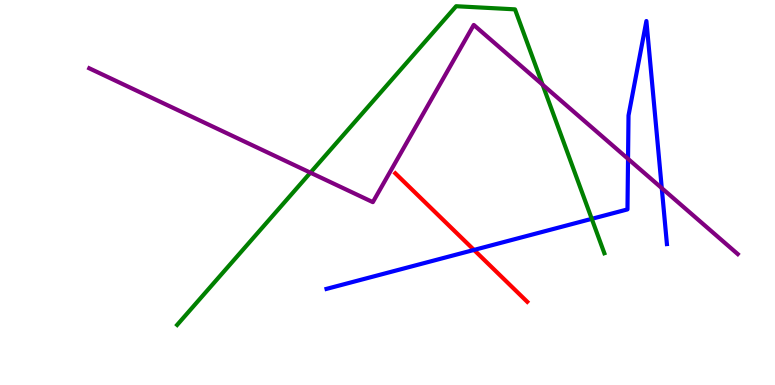[{'lines': ['blue', 'red'], 'intersections': [{'x': 6.12, 'y': 3.51}]}, {'lines': ['green', 'red'], 'intersections': []}, {'lines': ['purple', 'red'], 'intersections': []}, {'lines': ['blue', 'green'], 'intersections': [{'x': 7.64, 'y': 4.32}]}, {'lines': ['blue', 'purple'], 'intersections': [{'x': 8.1, 'y': 5.87}, {'x': 8.54, 'y': 5.11}]}, {'lines': ['green', 'purple'], 'intersections': [{'x': 4.01, 'y': 5.51}, {'x': 7.0, 'y': 7.8}]}]